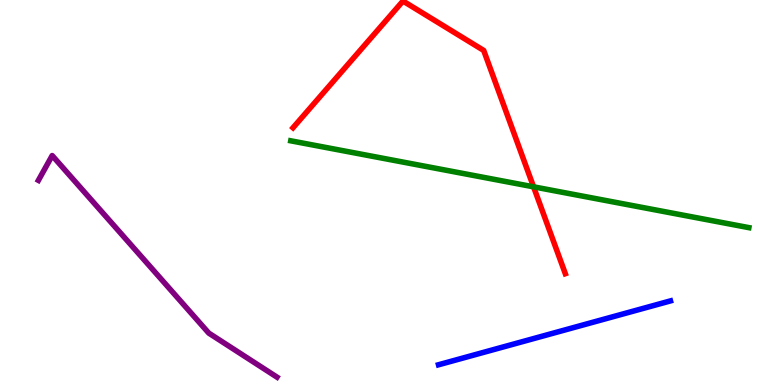[{'lines': ['blue', 'red'], 'intersections': []}, {'lines': ['green', 'red'], 'intersections': [{'x': 6.88, 'y': 5.15}]}, {'lines': ['purple', 'red'], 'intersections': []}, {'lines': ['blue', 'green'], 'intersections': []}, {'lines': ['blue', 'purple'], 'intersections': []}, {'lines': ['green', 'purple'], 'intersections': []}]